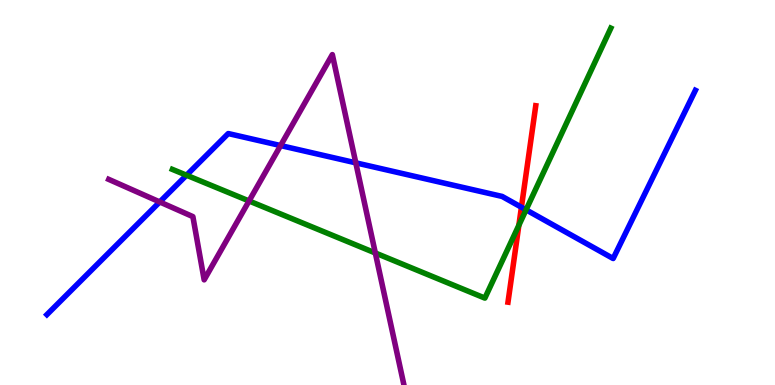[{'lines': ['blue', 'red'], 'intersections': [{'x': 6.73, 'y': 4.62}]}, {'lines': ['green', 'red'], 'intersections': [{'x': 6.7, 'y': 4.15}]}, {'lines': ['purple', 'red'], 'intersections': []}, {'lines': ['blue', 'green'], 'intersections': [{'x': 2.41, 'y': 5.45}, {'x': 6.79, 'y': 4.55}]}, {'lines': ['blue', 'purple'], 'intersections': [{'x': 2.06, 'y': 4.75}, {'x': 3.62, 'y': 6.22}, {'x': 4.59, 'y': 5.77}]}, {'lines': ['green', 'purple'], 'intersections': [{'x': 3.21, 'y': 4.78}, {'x': 4.84, 'y': 3.43}]}]